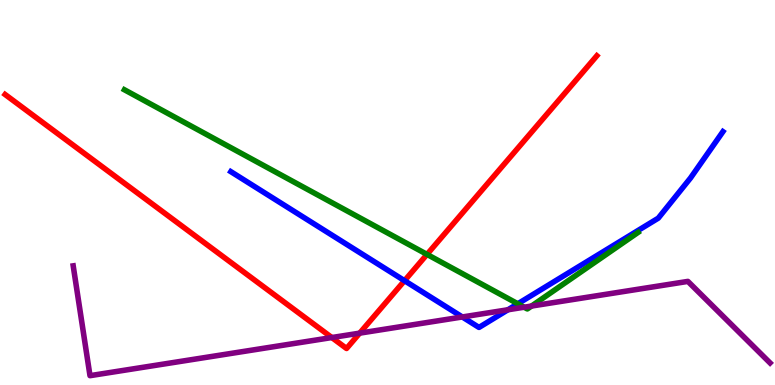[{'lines': ['blue', 'red'], 'intersections': [{'x': 5.22, 'y': 2.71}]}, {'lines': ['green', 'red'], 'intersections': [{'x': 5.51, 'y': 3.39}]}, {'lines': ['purple', 'red'], 'intersections': [{'x': 4.28, 'y': 1.23}, {'x': 4.64, 'y': 1.35}]}, {'lines': ['blue', 'green'], 'intersections': [{'x': 6.68, 'y': 2.11}]}, {'lines': ['blue', 'purple'], 'intersections': [{'x': 5.97, 'y': 1.77}, {'x': 6.55, 'y': 1.95}]}, {'lines': ['green', 'purple'], 'intersections': [{'x': 6.76, 'y': 2.02}, {'x': 6.86, 'y': 2.05}]}]